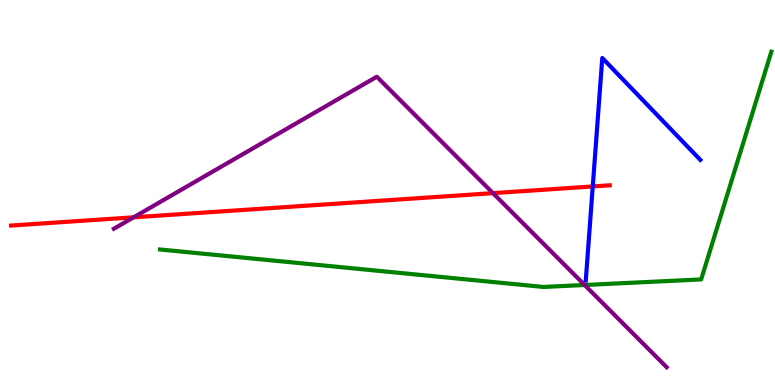[{'lines': ['blue', 'red'], 'intersections': [{'x': 7.65, 'y': 5.16}]}, {'lines': ['green', 'red'], 'intersections': []}, {'lines': ['purple', 'red'], 'intersections': [{'x': 1.72, 'y': 4.36}, {'x': 6.36, 'y': 4.98}]}, {'lines': ['blue', 'green'], 'intersections': []}, {'lines': ['blue', 'purple'], 'intersections': []}, {'lines': ['green', 'purple'], 'intersections': [{'x': 7.54, 'y': 2.6}]}]